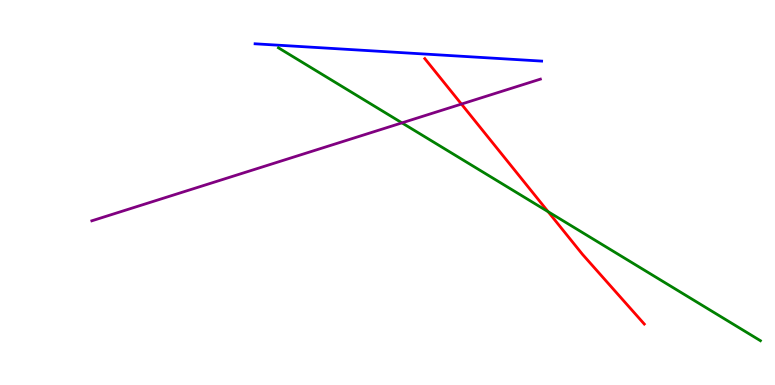[{'lines': ['blue', 'red'], 'intersections': []}, {'lines': ['green', 'red'], 'intersections': [{'x': 7.07, 'y': 4.5}]}, {'lines': ['purple', 'red'], 'intersections': [{'x': 5.95, 'y': 7.3}]}, {'lines': ['blue', 'green'], 'intersections': []}, {'lines': ['blue', 'purple'], 'intersections': []}, {'lines': ['green', 'purple'], 'intersections': [{'x': 5.19, 'y': 6.81}]}]